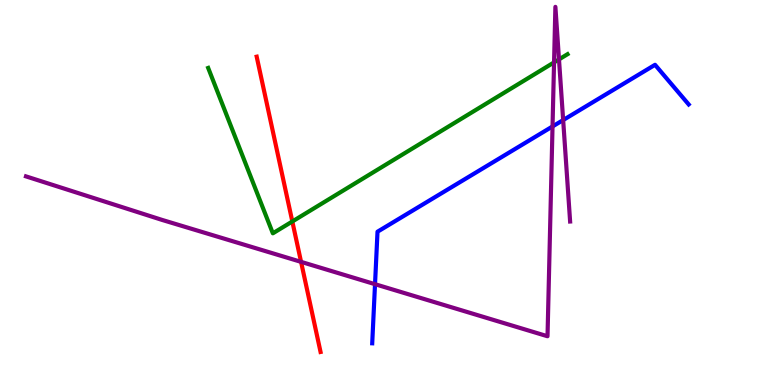[{'lines': ['blue', 'red'], 'intersections': []}, {'lines': ['green', 'red'], 'intersections': [{'x': 3.77, 'y': 4.25}]}, {'lines': ['purple', 'red'], 'intersections': [{'x': 3.88, 'y': 3.2}]}, {'lines': ['blue', 'green'], 'intersections': []}, {'lines': ['blue', 'purple'], 'intersections': [{'x': 4.84, 'y': 2.62}, {'x': 7.13, 'y': 6.72}, {'x': 7.27, 'y': 6.88}]}, {'lines': ['green', 'purple'], 'intersections': [{'x': 7.15, 'y': 8.38}, {'x': 7.21, 'y': 8.46}]}]